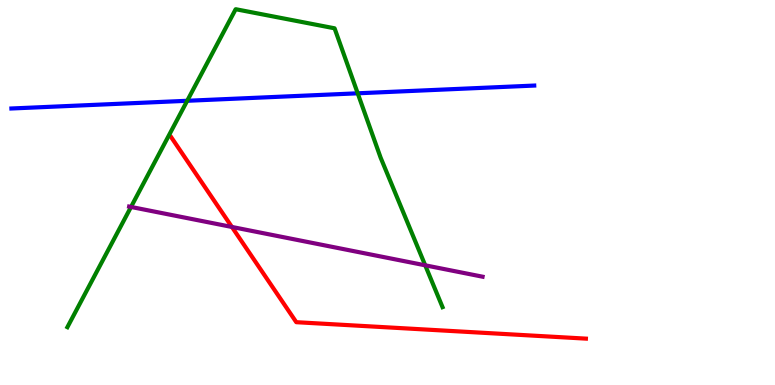[{'lines': ['blue', 'red'], 'intersections': []}, {'lines': ['green', 'red'], 'intersections': []}, {'lines': ['purple', 'red'], 'intersections': [{'x': 2.99, 'y': 4.1}]}, {'lines': ['blue', 'green'], 'intersections': [{'x': 2.42, 'y': 7.38}, {'x': 4.62, 'y': 7.58}]}, {'lines': ['blue', 'purple'], 'intersections': []}, {'lines': ['green', 'purple'], 'intersections': [{'x': 1.69, 'y': 4.62}, {'x': 5.49, 'y': 3.11}]}]